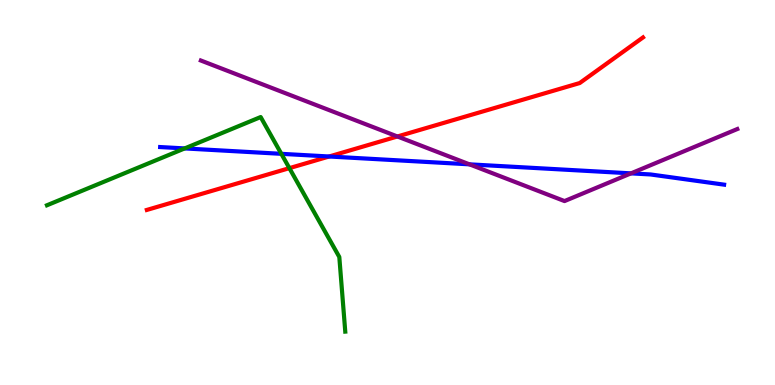[{'lines': ['blue', 'red'], 'intersections': [{'x': 4.25, 'y': 5.94}]}, {'lines': ['green', 'red'], 'intersections': [{'x': 3.73, 'y': 5.63}]}, {'lines': ['purple', 'red'], 'intersections': [{'x': 5.13, 'y': 6.46}]}, {'lines': ['blue', 'green'], 'intersections': [{'x': 2.38, 'y': 6.14}, {'x': 3.63, 'y': 6.0}]}, {'lines': ['blue', 'purple'], 'intersections': [{'x': 6.06, 'y': 5.73}, {'x': 8.14, 'y': 5.5}]}, {'lines': ['green', 'purple'], 'intersections': []}]